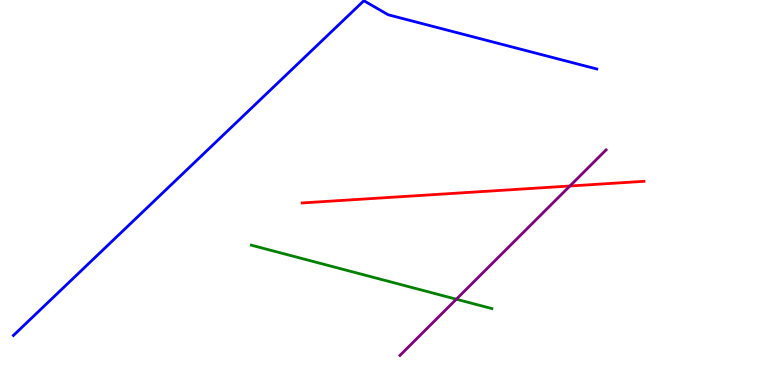[{'lines': ['blue', 'red'], 'intersections': []}, {'lines': ['green', 'red'], 'intersections': []}, {'lines': ['purple', 'red'], 'intersections': [{'x': 7.35, 'y': 5.17}]}, {'lines': ['blue', 'green'], 'intersections': []}, {'lines': ['blue', 'purple'], 'intersections': []}, {'lines': ['green', 'purple'], 'intersections': [{'x': 5.89, 'y': 2.23}]}]